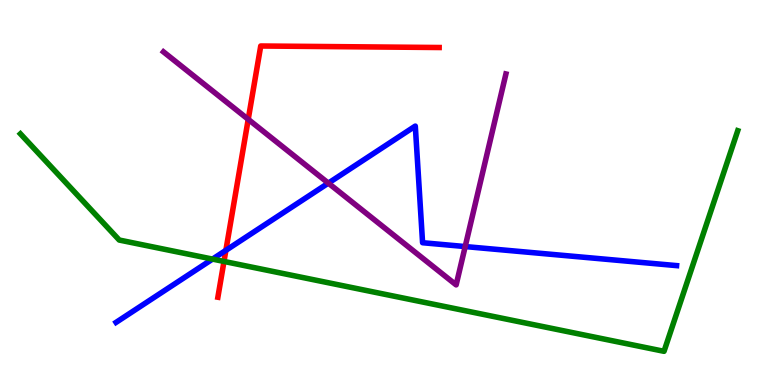[{'lines': ['blue', 'red'], 'intersections': [{'x': 2.91, 'y': 3.5}]}, {'lines': ['green', 'red'], 'intersections': [{'x': 2.89, 'y': 3.21}]}, {'lines': ['purple', 'red'], 'intersections': [{'x': 3.2, 'y': 6.9}]}, {'lines': ['blue', 'green'], 'intersections': [{'x': 2.74, 'y': 3.27}]}, {'lines': ['blue', 'purple'], 'intersections': [{'x': 4.24, 'y': 5.24}, {'x': 6.0, 'y': 3.6}]}, {'lines': ['green', 'purple'], 'intersections': []}]